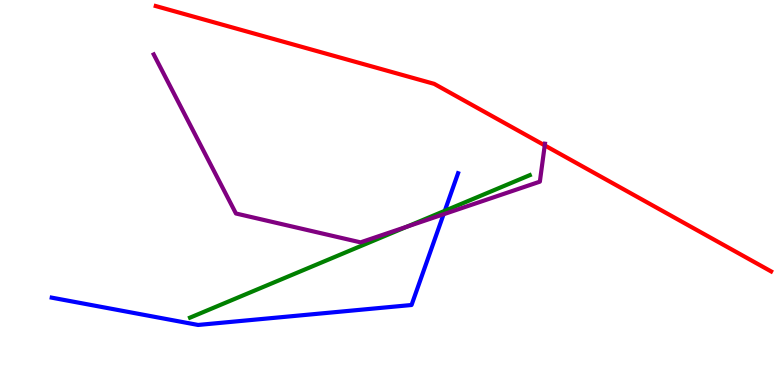[{'lines': ['blue', 'red'], 'intersections': []}, {'lines': ['green', 'red'], 'intersections': []}, {'lines': ['purple', 'red'], 'intersections': [{'x': 7.03, 'y': 6.22}]}, {'lines': ['blue', 'green'], 'intersections': [{'x': 5.74, 'y': 4.52}]}, {'lines': ['blue', 'purple'], 'intersections': [{'x': 5.72, 'y': 4.44}]}, {'lines': ['green', 'purple'], 'intersections': [{'x': 5.26, 'y': 4.12}]}]